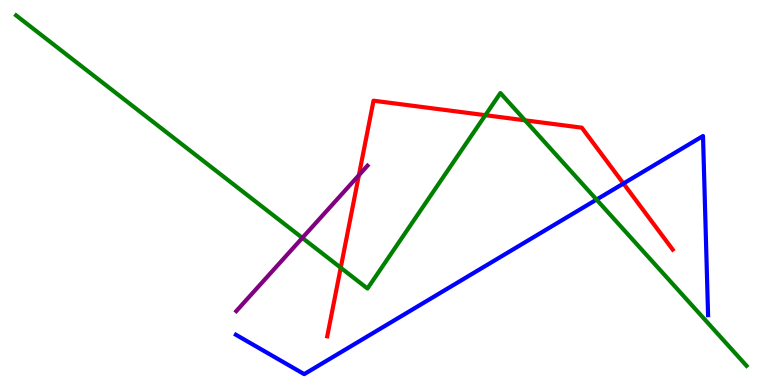[{'lines': ['blue', 'red'], 'intersections': [{'x': 8.04, 'y': 5.23}]}, {'lines': ['green', 'red'], 'intersections': [{'x': 4.4, 'y': 3.05}, {'x': 6.26, 'y': 7.01}, {'x': 6.77, 'y': 6.87}]}, {'lines': ['purple', 'red'], 'intersections': [{'x': 4.63, 'y': 5.45}]}, {'lines': ['blue', 'green'], 'intersections': [{'x': 7.7, 'y': 4.82}]}, {'lines': ['blue', 'purple'], 'intersections': []}, {'lines': ['green', 'purple'], 'intersections': [{'x': 3.9, 'y': 3.82}]}]